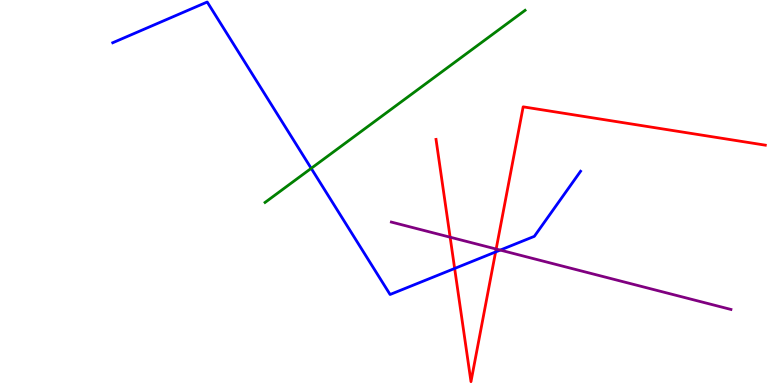[{'lines': ['blue', 'red'], 'intersections': [{'x': 5.87, 'y': 3.03}, {'x': 6.39, 'y': 3.46}]}, {'lines': ['green', 'red'], 'intersections': []}, {'lines': ['purple', 'red'], 'intersections': [{'x': 5.81, 'y': 3.84}, {'x': 6.4, 'y': 3.53}]}, {'lines': ['blue', 'green'], 'intersections': [{'x': 4.02, 'y': 5.63}]}, {'lines': ['blue', 'purple'], 'intersections': [{'x': 6.45, 'y': 3.5}]}, {'lines': ['green', 'purple'], 'intersections': []}]